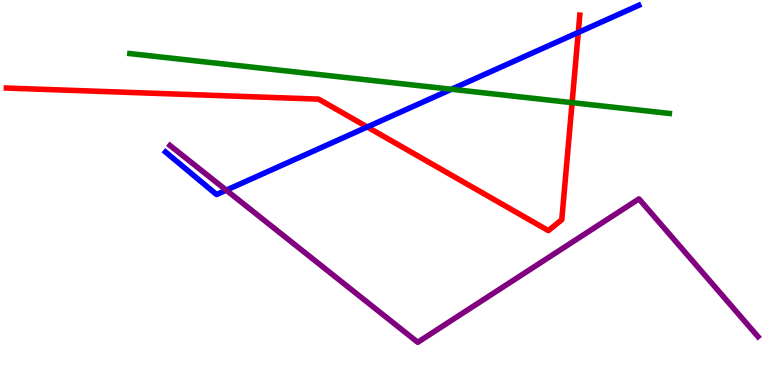[{'lines': ['blue', 'red'], 'intersections': [{'x': 4.74, 'y': 6.7}, {'x': 7.46, 'y': 9.16}]}, {'lines': ['green', 'red'], 'intersections': [{'x': 7.38, 'y': 7.33}]}, {'lines': ['purple', 'red'], 'intersections': []}, {'lines': ['blue', 'green'], 'intersections': [{'x': 5.83, 'y': 7.68}]}, {'lines': ['blue', 'purple'], 'intersections': [{'x': 2.92, 'y': 5.06}]}, {'lines': ['green', 'purple'], 'intersections': []}]